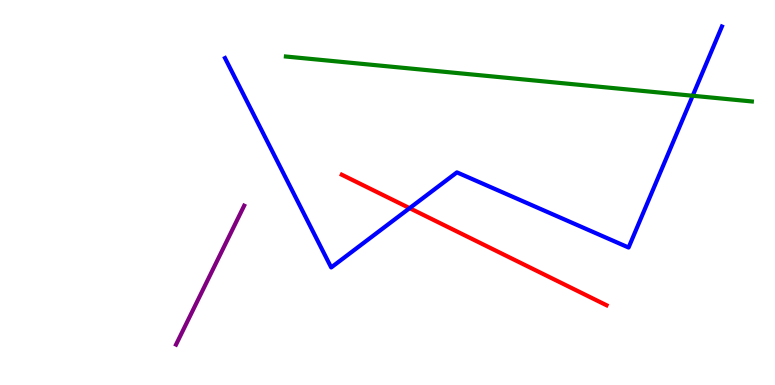[{'lines': ['blue', 'red'], 'intersections': [{'x': 5.29, 'y': 4.59}]}, {'lines': ['green', 'red'], 'intersections': []}, {'lines': ['purple', 'red'], 'intersections': []}, {'lines': ['blue', 'green'], 'intersections': [{'x': 8.94, 'y': 7.51}]}, {'lines': ['blue', 'purple'], 'intersections': []}, {'lines': ['green', 'purple'], 'intersections': []}]